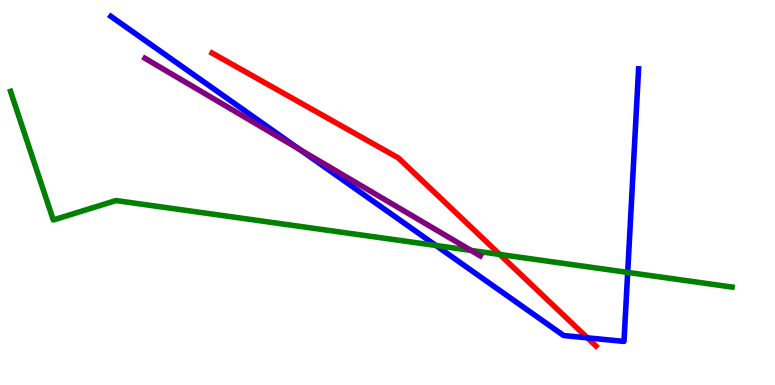[{'lines': ['blue', 'red'], 'intersections': [{'x': 7.58, 'y': 1.22}]}, {'lines': ['green', 'red'], 'intersections': [{'x': 6.45, 'y': 3.39}]}, {'lines': ['purple', 'red'], 'intersections': []}, {'lines': ['blue', 'green'], 'intersections': [{'x': 5.62, 'y': 3.62}, {'x': 8.1, 'y': 2.92}]}, {'lines': ['blue', 'purple'], 'intersections': [{'x': 3.87, 'y': 6.12}]}, {'lines': ['green', 'purple'], 'intersections': [{'x': 6.08, 'y': 3.5}]}]